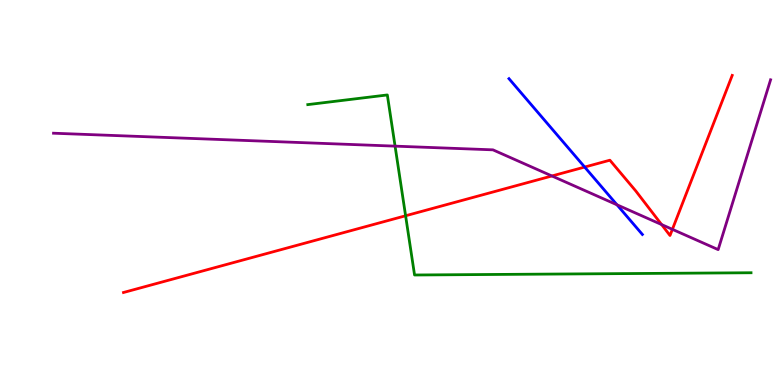[{'lines': ['blue', 'red'], 'intersections': [{'x': 7.54, 'y': 5.66}]}, {'lines': ['green', 'red'], 'intersections': [{'x': 5.23, 'y': 4.4}]}, {'lines': ['purple', 'red'], 'intersections': [{'x': 7.12, 'y': 5.43}, {'x': 8.54, 'y': 4.17}, {'x': 8.68, 'y': 4.04}]}, {'lines': ['blue', 'green'], 'intersections': []}, {'lines': ['blue', 'purple'], 'intersections': [{'x': 7.96, 'y': 4.68}]}, {'lines': ['green', 'purple'], 'intersections': [{'x': 5.1, 'y': 6.2}]}]